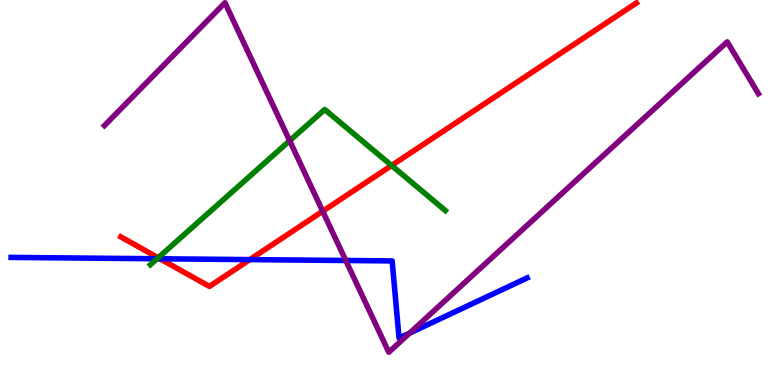[{'lines': ['blue', 'red'], 'intersections': [{'x': 2.06, 'y': 3.28}, {'x': 3.22, 'y': 3.26}]}, {'lines': ['green', 'red'], 'intersections': [{'x': 2.04, 'y': 3.31}, {'x': 5.05, 'y': 5.7}]}, {'lines': ['purple', 'red'], 'intersections': [{'x': 4.16, 'y': 4.51}]}, {'lines': ['blue', 'green'], 'intersections': [{'x': 2.03, 'y': 3.28}]}, {'lines': ['blue', 'purple'], 'intersections': [{'x': 4.46, 'y': 3.23}, {'x': 5.29, 'y': 1.35}]}, {'lines': ['green', 'purple'], 'intersections': [{'x': 3.74, 'y': 6.34}]}]